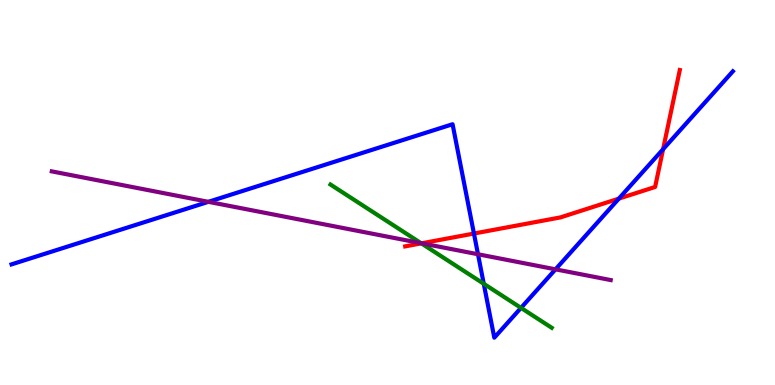[{'lines': ['blue', 'red'], 'intersections': [{'x': 6.12, 'y': 3.93}, {'x': 7.99, 'y': 4.84}, {'x': 8.56, 'y': 6.12}]}, {'lines': ['green', 'red'], 'intersections': [{'x': 5.44, 'y': 3.68}]}, {'lines': ['purple', 'red'], 'intersections': [{'x': 5.44, 'y': 3.68}]}, {'lines': ['blue', 'green'], 'intersections': [{'x': 6.24, 'y': 2.63}, {'x': 6.72, 'y': 2.0}]}, {'lines': ['blue', 'purple'], 'intersections': [{'x': 2.69, 'y': 4.76}, {'x': 6.17, 'y': 3.4}, {'x': 7.17, 'y': 3.0}]}, {'lines': ['green', 'purple'], 'intersections': [{'x': 5.43, 'y': 3.68}]}]